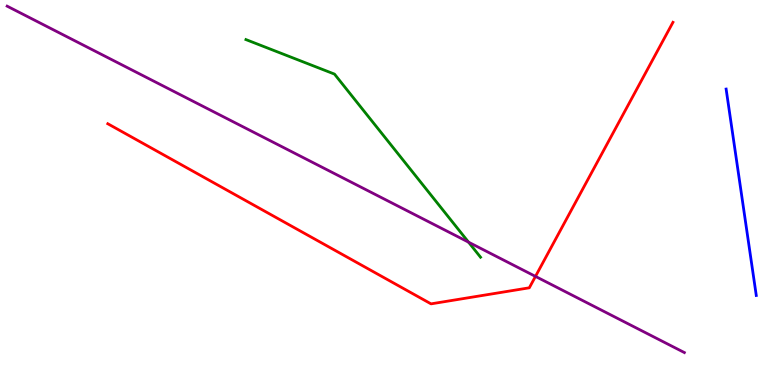[{'lines': ['blue', 'red'], 'intersections': []}, {'lines': ['green', 'red'], 'intersections': []}, {'lines': ['purple', 'red'], 'intersections': [{'x': 6.91, 'y': 2.82}]}, {'lines': ['blue', 'green'], 'intersections': []}, {'lines': ['blue', 'purple'], 'intersections': []}, {'lines': ['green', 'purple'], 'intersections': [{'x': 6.05, 'y': 3.71}]}]